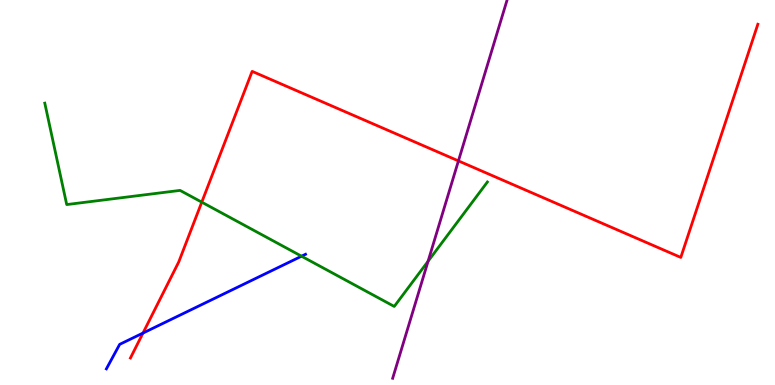[{'lines': ['blue', 'red'], 'intersections': [{'x': 1.84, 'y': 1.35}]}, {'lines': ['green', 'red'], 'intersections': [{'x': 2.6, 'y': 4.75}]}, {'lines': ['purple', 'red'], 'intersections': [{'x': 5.92, 'y': 5.82}]}, {'lines': ['blue', 'green'], 'intersections': [{'x': 3.89, 'y': 3.35}]}, {'lines': ['blue', 'purple'], 'intersections': []}, {'lines': ['green', 'purple'], 'intersections': [{'x': 5.52, 'y': 3.21}]}]